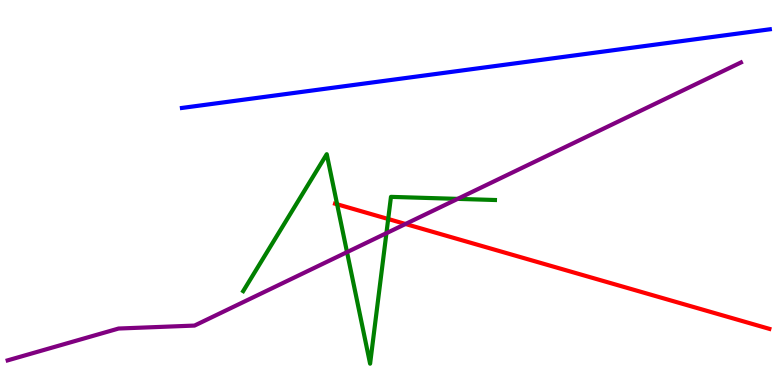[{'lines': ['blue', 'red'], 'intersections': []}, {'lines': ['green', 'red'], 'intersections': [{'x': 4.35, 'y': 4.69}, {'x': 5.01, 'y': 4.31}]}, {'lines': ['purple', 'red'], 'intersections': [{'x': 5.23, 'y': 4.18}]}, {'lines': ['blue', 'green'], 'intersections': []}, {'lines': ['blue', 'purple'], 'intersections': []}, {'lines': ['green', 'purple'], 'intersections': [{'x': 4.48, 'y': 3.45}, {'x': 4.99, 'y': 3.94}, {'x': 5.91, 'y': 4.83}]}]